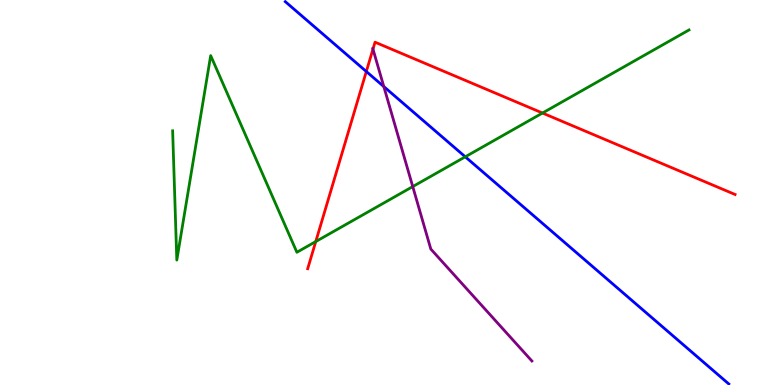[{'lines': ['blue', 'red'], 'intersections': [{'x': 4.73, 'y': 8.14}]}, {'lines': ['green', 'red'], 'intersections': [{'x': 4.07, 'y': 3.73}, {'x': 7.0, 'y': 7.06}]}, {'lines': ['purple', 'red'], 'intersections': [{'x': 4.81, 'y': 8.72}]}, {'lines': ['blue', 'green'], 'intersections': [{'x': 6.0, 'y': 5.93}]}, {'lines': ['blue', 'purple'], 'intersections': [{'x': 4.95, 'y': 7.75}]}, {'lines': ['green', 'purple'], 'intersections': [{'x': 5.33, 'y': 5.15}]}]